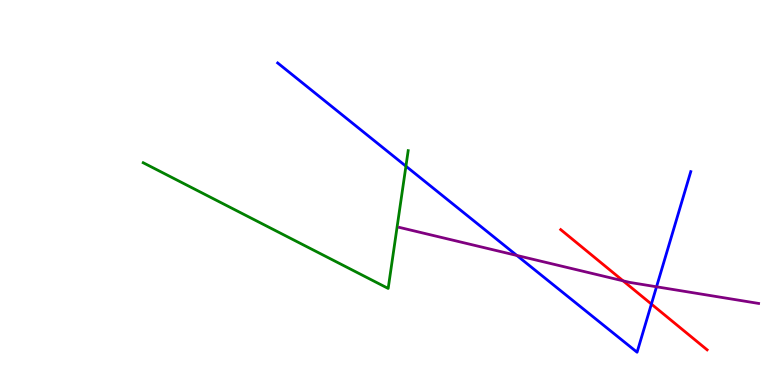[{'lines': ['blue', 'red'], 'intersections': [{'x': 8.41, 'y': 2.1}]}, {'lines': ['green', 'red'], 'intersections': []}, {'lines': ['purple', 'red'], 'intersections': [{'x': 8.04, 'y': 2.71}]}, {'lines': ['blue', 'green'], 'intersections': [{'x': 5.24, 'y': 5.68}]}, {'lines': ['blue', 'purple'], 'intersections': [{'x': 6.67, 'y': 3.37}, {'x': 8.47, 'y': 2.55}]}, {'lines': ['green', 'purple'], 'intersections': []}]